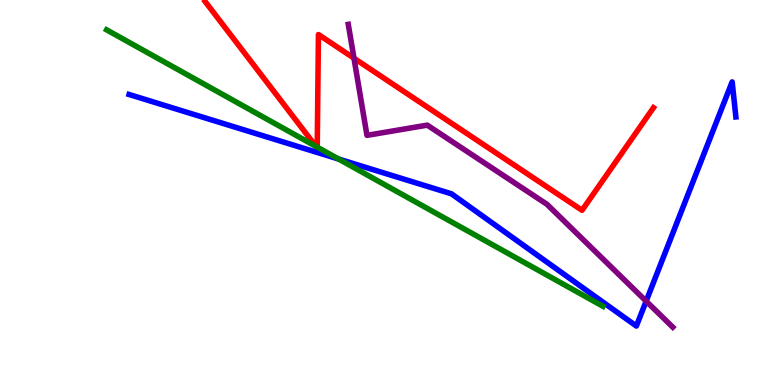[{'lines': ['blue', 'red'], 'intersections': []}, {'lines': ['green', 'red'], 'intersections': [{'x': 4.08, 'y': 6.2}, {'x': 4.09, 'y': 6.18}]}, {'lines': ['purple', 'red'], 'intersections': [{'x': 4.57, 'y': 8.49}]}, {'lines': ['blue', 'green'], 'intersections': [{'x': 4.37, 'y': 5.87}]}, {'lines': ['blue', 'purple'], 'intersections': [{'x': 8.34, 'y': 2.18}]}, {'lines': ['green', 'purple'], 'intersections': []}]